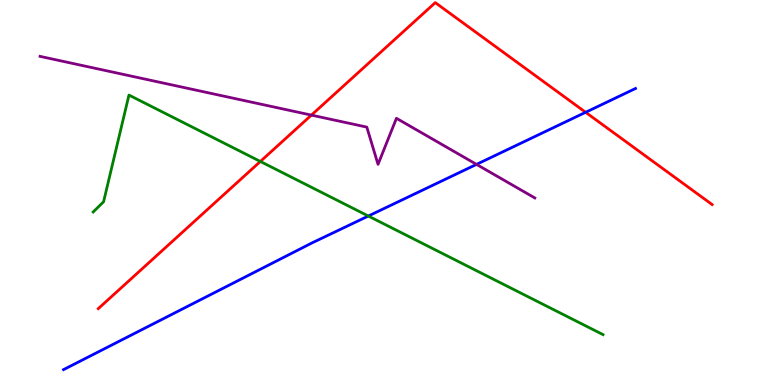[{'lines': ['blue', 'red'], 'intersections': [{'x': 7.56, 'y': 7.08}]}, {'lines': ['green', 'red'], 'intersections': [{'x': 3.36, 'y': 5.81}]}, {'lines': ['purple', 'red'], 'intersections': [{'x': 4.02, 'y': 7.01}]}, {'lines': ['blue', 'green'], 'intersections': [{'x': 4.75, 'y': 4.39}]}, {'lines': ['blue', 'purple'], 'intersections': [{'x': 6.15, 'y': 5.73}]}, {'lines': ['green', 'purple'], 'intersections': []}]